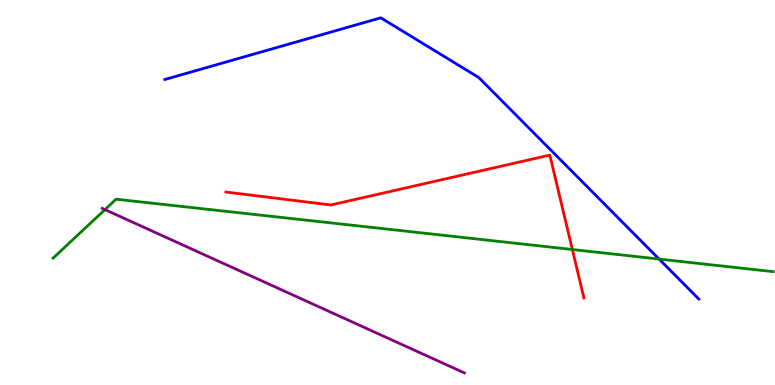[{'lines': ['blue', 'red'], 'intersections': []}, {'lines': ['green', 'red'], 'intersections': [{'x': 7.39, 'y': 3.52}]}, {'lines': ['purple', 'red'], 'intersections': []}, {'lines': ['blue', 'green'], 'intersections': [{'x': 8.5, 'y': 3.27}]}, {'lines': ['blue', 'purple'], 'intersections': []}, {'lines': ['green', 'purple'], 'intersections': [{'x': 1.35, 'y': 4.56}]}]